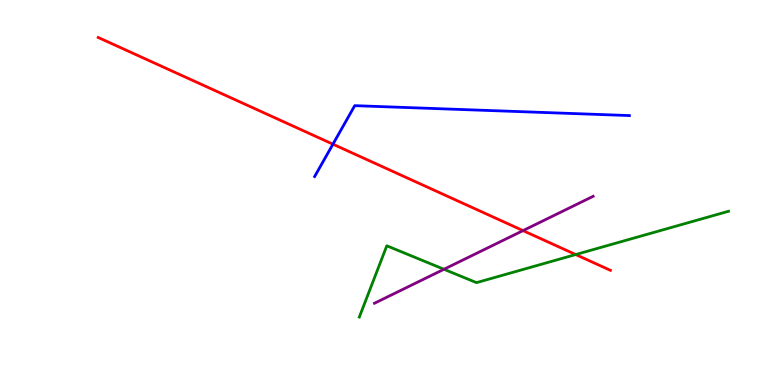[{'lines': ['blue', 'red'], 'intersections': [{'x': 4.3, 'y': 6.25}]}, {'lines': ['green', 'red'], 'intersections': [{'x': 7.43, 'y': 3.39}]}, {'lines': ['purple', 'red'], 'intersections': [{'x': 6.75, 'y': 4.01}]}, {'lines': ['blue', 'green'], 'intersections': []}, {'lines': ['blue', 'purple'], 'intersections': []}, {'lines': ['green', 'purple'], 'intersections': [{'x': 5.73, 'y': 3.01}]}]